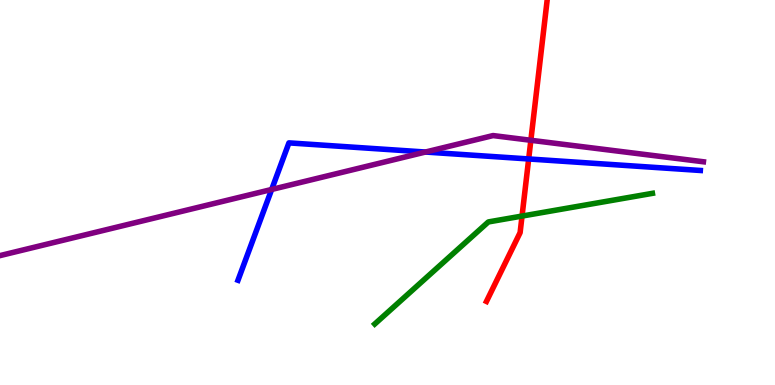[{'lines': ['blue', 'red'], 'intersections': [{'x': 6.82, 'y': 5.87}]}, {'lines': ['green', 'red'], 'intersections': [{'x': 6.74, 'y': 4.39}]}, {'lines': ['purple', 'red'], 'intersections': [{'x': 6.85, 'y': 6.36}]}, {'lines': ['blue', 'green'], 'intersections': []}, {'lines': ['blue', 'purple'], 'intersections': [{'x': 3.51, 'y': 5.08}, {'x': 5.49, 'y': 6.05}]}, {'lines': ['green', 'purple'], 'intersections': []}]